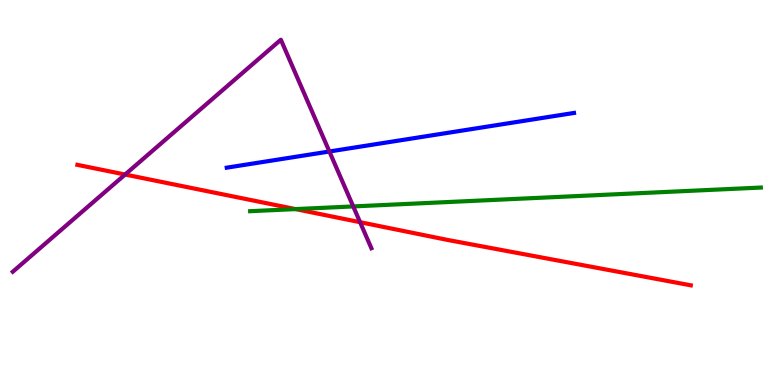[{'lines': ['blue', 'red'], 'intersections': []}, {'lines': ['green', 'red'], 'intersections': [{'x': 3.81, 'y': 4.57}]}, {'lines': ['purple', 'red'], 'intersections': [{'x': 1.61, 'y': 5.47}, {'x': 4.65, 'y': 4.23}]}, {'lines': ['blue', 'green'], 'intersections': []}, {'lines': ['blue', 'purple'], 'intersections': [{'x': 4.25, 'y': 6.07}]}, {'lines': ['green', 'purple'], 'intersections': [{'x': 4.56, 'y': 4.64}]}]